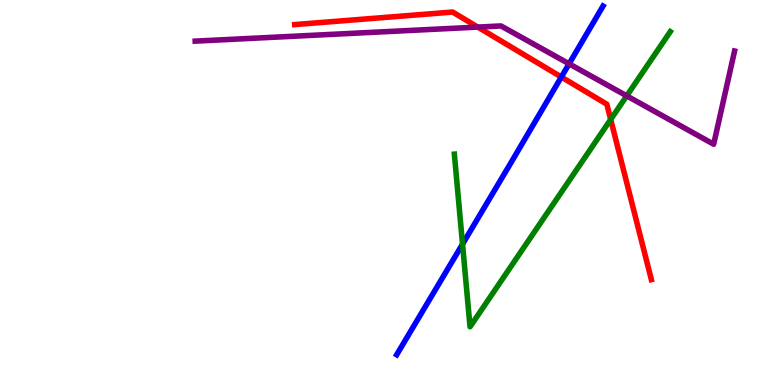[{'lines': ['blue', 'red'], 'intersections': [{'x': 7.24, 'y': 8.0}]}, {'lines': ['green', 'red'], 'intersections': [{'x': 7.88, 'y': 6.9}]}, {'lines': ['purple', 'red'], 'intersections': [{'x': 6.17, 'y': 9.3}]}, {'lines': ['blue', 'green'], 'intersections': [{'x': 5.97, 'y': 3.66}]}, {'lines': ['blue', 'purple'], 'intersections': [{'x': 7.34, 'y': 8.34}]}, {'lines': ['green', 'purple'], 'intersections': [{'x': 8.09, 'y': 7.51}]}]